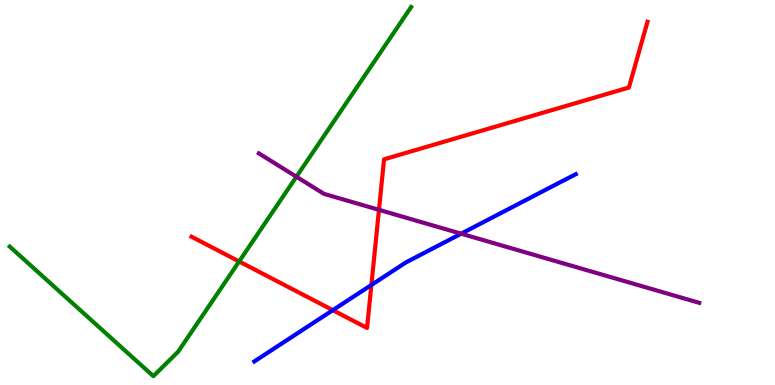[{'lines': ['blue', 'red'], 'intersections': [{'x': 4.29, 'y': 1.94}, {'x': 4.79, 'y': 2.6}]}, {'lines': ['green', 'red'], 'intersections': [{'x': 3.09, 'y': 3.21}]}, {'lines': ['purple', 'red'], 'intersections': [{'x': 4.89, 'y': 4.55}]}, {'lines': ['blue', 'green'], 'intersections': []}, {'lines': ['blue', 'purple'], 'intersections': [{'x': 5.95, 'y': 3.93}]}, {'lines': ['green', 'purple'], 'intersections': [{'x': 3.82, 'y': 5.41}]}]